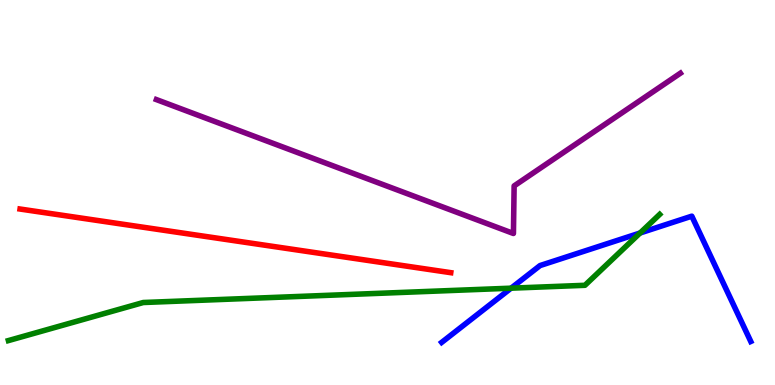[{'lines': ['blue', 'red'], 'intersections': []}, {'lines': ['green', 'red'], 'intersections': []}, {'lines': ['purple', 'red'], 'intersections': []}, {'lines': ['blue', 'green'], 'intersections': [{'x': 6.59, 'y': 2.51}, {'x': 8.26, 'y': 3.95}]}, {'lines': ['blue', 'purple'], 'intersections': []}, {'lines': ['green', 'purple'], 'intersections': []}]